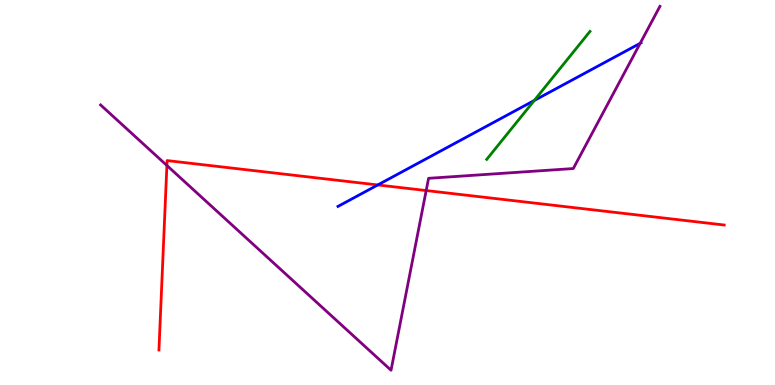[{'lines': ['blue', 'red'], 'intersections': [{'x': 4.87, 'y': 5.2}]}, {'lines': ['green', 'red'], 'intersections': []}, {'lines': ['purple', 'red'], 'intersections': [{'x': 2.15, 'y': 5.7}, {'x': 5.5, 'y': 5.05}]}, {'lines': ['blue', 'green'], 'intersections': [{'x': 6.89, 'y': 7.39}]}, {'lines': ['blue', 'purple'], 'intersections': [{'x': 8.26, 'y': 8.87}]}, {'lines': ['green', 'purple'], 'intersections': []}]